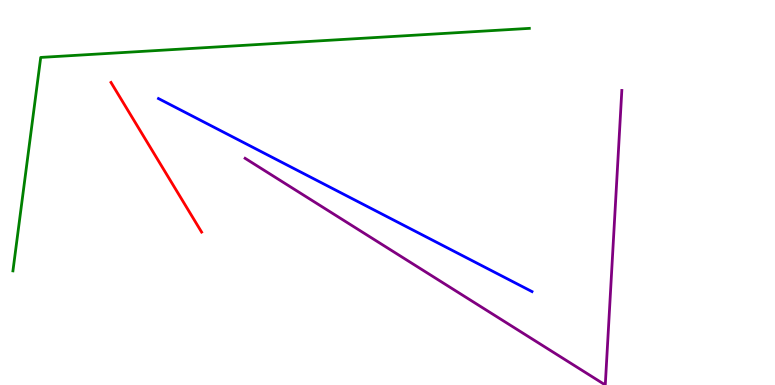[{'lines': ['blue', 'red'], 'intersections': []}, {'lines': ['green', 'red'], 'intersections': []}, {'lines': ['purple', 'red'], 'intersections': []}, {'lines': ['blue', 'green'], 'intersections': []}, {'lines': ['blue', 'purple'], 'intersections': []}, {'lines': ['green', 'purple'], 'intersections': []}]